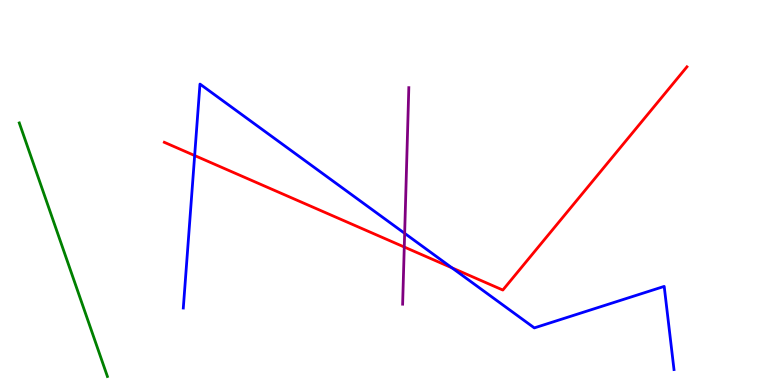[{'lines': ['blue', 'red'], 'intersections': [{'x': 2.51, 'y': 5.96}, {'x': 5.83, 'y': 3.04}]}, {'lines': ['green', 'red'], 'intersections': []}, {'lines': ['purple', 'red'], 'intersections': [{'x': 5.22, 'y': 3.58}]}, {'lines': ['blue', 'green'], 'intersections': []}, {'lines': ['blue', 'purple'], 'intersections': [{'x': 5.22, 'y': 3.94}]}, {'lines': ['green', 'purple'], 'intersections': []}]